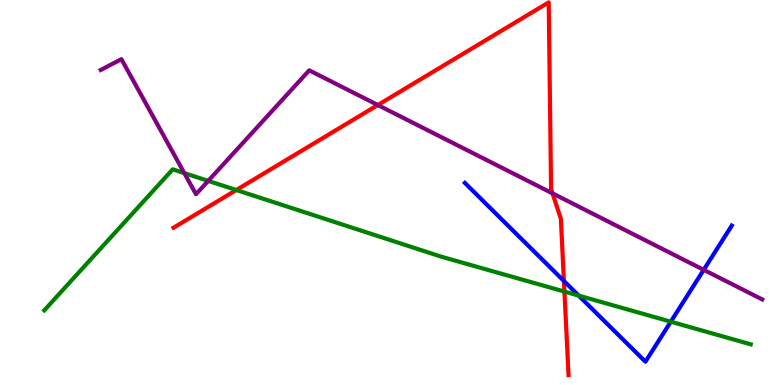[{'lines': ['blue', 'red'], 'intersections': [{'x': 7.28, 'y': 2.7}]}, {'lines': ['green', 'red'], 'intersections': [{'x': 3.05, 'y': 5.06}, {'x': 7.28, 'y': 2.43}]}, {'lines': ['purple', 'red'], 'intersections': [{'x': 4.88, 'y': 7.27}, {'x': 7.13, 'y': 4.98}]}, {'lines': ['blue', 'green'], 'intersections': [{'x': 7.47, 'y': 2.32}, {'x': 8.66, 'y': 1.64}]}, {'lines': ['blue', 'purple'], 'intersections': [{'x': 9.08, 'y': 2.99}]}, {'lines': ['green', 'purple'], 'intersections': [{'x': 2.38, 'y': 5.5}, {'x': 2.69, 'y': 5.3}]}]